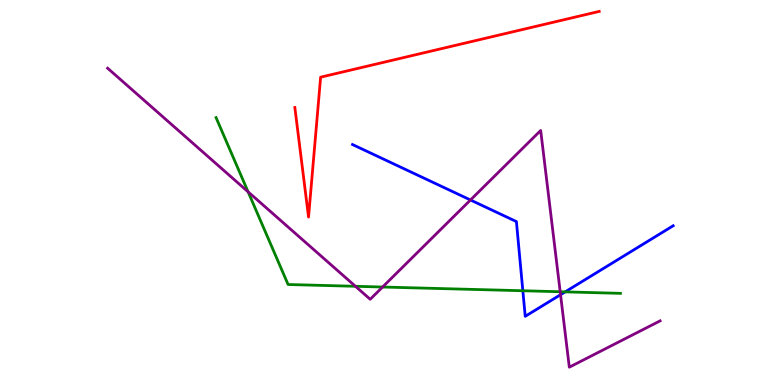[{'lines': ['blue', 'red'], 'intersections': []}, {'lines': ['green', 'red'], 'intersections': []}, {'lines': ['purple', 'red'], 'intersections': []}, {'lines': ['blue', 'green'], 'intersections': [{'x': 6.75, 'y': 2.45}, {'x': 7.29, 'y': 2.42}]}, {'lines': ['blue', 'purple'], 'intersections': [{'x': 6.07, 'y': 4.81}, {'x': 7.23, 'y': 2.35}]}, {'lines': ['green', 'purple'], 'intersections': [{'x': 3.2, 'y': 5.02}, {'x': 4.59, 'y': 2.56}, {'x': 4.94, 'y': 2.54}, {'x': 7.23, 'y': 2.42}]}]